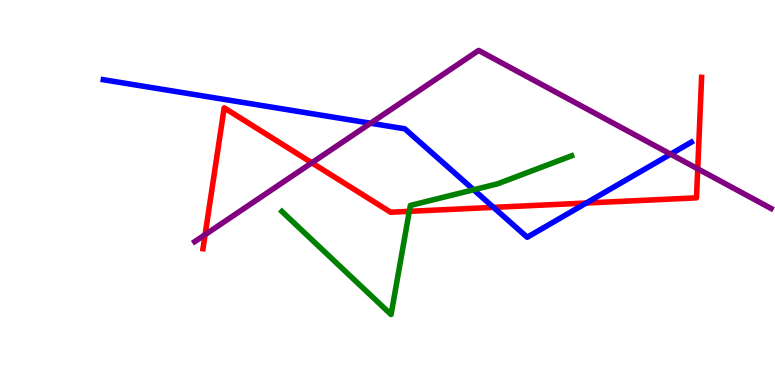[{'lines': ['blue', 'red'], 'intersections': [{'x': 6.37, 'y': 4.61}, {'x': 7.56, 'y': 4.73}]}, {'lines': ['green', 'red'], 'intersections': [{'x': 5.28, 'y': 4.51}]}, {'lines': ['purple', 'red'], 'intersections': [{'x': 2.65, 'y': 3.9}, {'x': 4.02, 'y': 5.77}, {'x': 9.0, 'y': 5.61}]}, {'lines': ['blue', 'green'], 'intersections': [{'x': 6.11, 'y': 5.07}]}, {'lines': ['blue', 'purple'], 'intersections': [{'x': 4.78, 'y': 6.8}, {'x': 8.65, 'y': 6.0}]}, {'lines': ['green', 'purple'], 'intersections': []}]